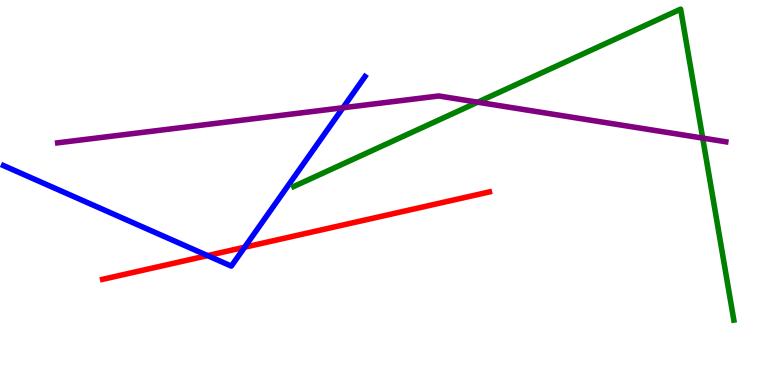[{'lines': ['blue', 'red'], 'intersections': [{'x': 2.68, 'y': 3.36}, {'x': 3.16, 'y': 3.58}]}, {'lines': ['green', 'red'], 'intersections': []}, {'lines': ['purple', 'red'], 'intersections': []}, {'lines': ['blue', 'green'], 'intersections': []}, {'lines': ['blue', 'purple'], 'intersections': [{'x': 4.43, 'y': 7.2}]}, {'lines': ['green', 'purple'], 'intersections': [{'x': 6.16, 'y': 7.35}, {'x': 9.07, 'y': 6.41}]}]